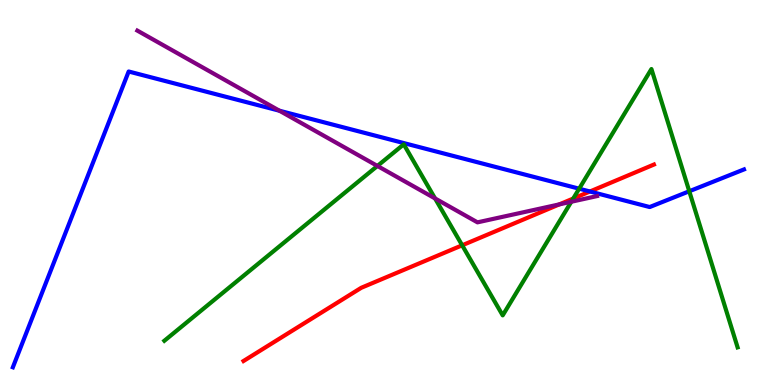[{'lines': ['blue', 'red'], 'intersections': [{'x': 7.61, 'y': 5.03}]}, {'lines': ['green', 'red'], 'intersections': [{'x': 5.96, 'y': 3.63}, {'x': 7.4, 'y': 4.84}]}, {'lines': ['purple', 'red'], 'intersections': [{'x': 7.22, 'y': 4.69}]}, {'lines': ['blue', 'green'], 'intersections': [{'x': 7.47, 'y': 5.1}, {'x': 8.89, 'y': 5.03}]}, {'lines': ['blue', 'purple'], 'intersections': [{'x': 3.61, 'y': 7.12}]}, {'lines': ['green', 'purple'], 'intersections': [{'x': 4.87, 'y': 5.69}, {'x': 5.61, 'y': 4.85}, {'x': 7.37, 'y': 4.76}]}]